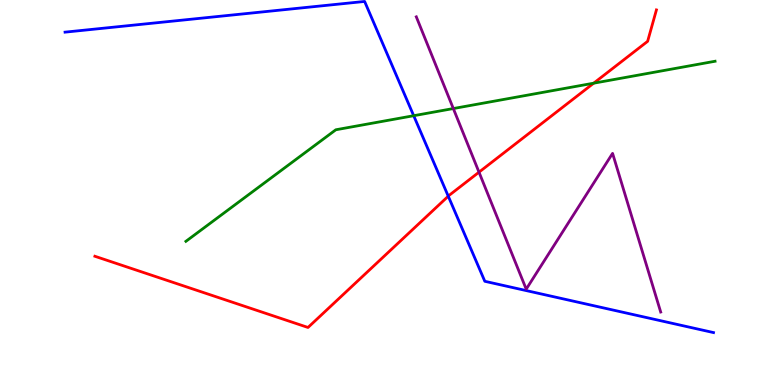[{'lines': ['blue', 'red'], 'intersections': [{'x': 5.78, 'y': 4.9}]}, {'lines': ['green', 'red'], 'intersections': [{'x': 7.66, 'y': 7.84}]}, {'lines': ['purple', 'red'], 'intersections': [{'x': 6.18, 'y': 5.53}]}, {'lines': ['blue', 'green'], 'intersections': [{'x': 5.34, 'y': 6.99}]}, {'lines': ['blue', 'purple'], 'intersections': []}, {'lines': ['green', 'purple'], 'intersections': [{'x': 5.85, 'y': 7.18}]}]